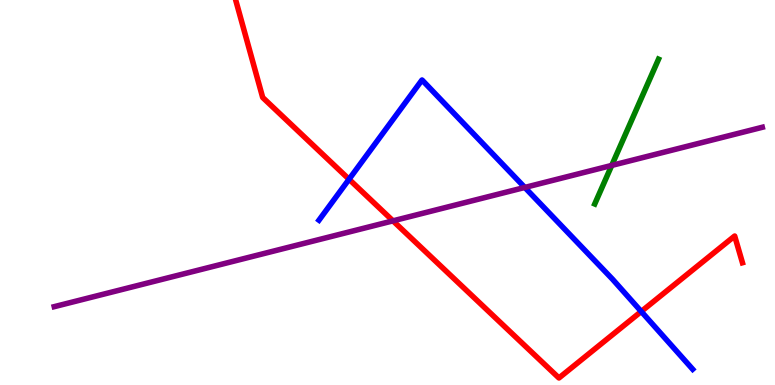[{'lines': ['blue', 'red'], 'intersections': [{'x': 4.5, 'y': 5.34}, {'x': 8.27, 'y': 1.91}]}, {'lines': ['green', 'red'], 'intersections': []}, {'lines': ['purple', 'red'], 'intersections': [{'x': 5.07, 'y': 4.26}]}, {'lines': ['blue', 'green'], 'intersections': []}, {'lines': ['blue', 'purple'], 'intersections': [{'x': 6.77, 'y': 5.13}]}, {'lines': ['green', 'purple'], 'intersections': [{'x': 7.89, 'y': 5.7}]}]